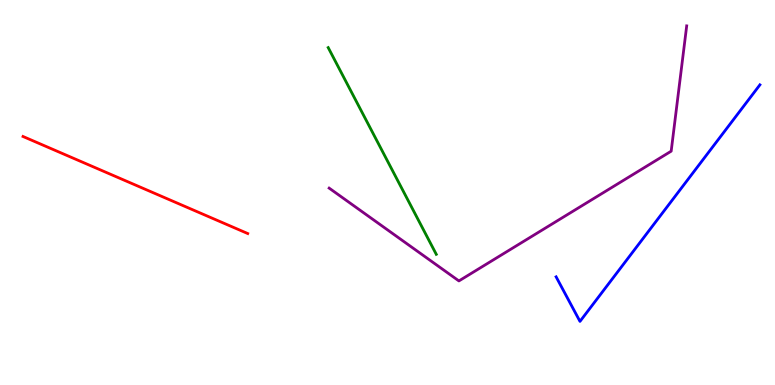[{'lines': ['blue', 'red'], 'intersections': []}, {'lines': ['green', 'red'], 'intersections': []}, {'lines': ['purple', 'red'], 'intersections': []}, {'lines': ['blue', 'green'], 'intersections': []}, {'lines': ['blue', 'purple'], 'intersections': []}, {'lines': ['green', 'purple'], 'intersections': []}]